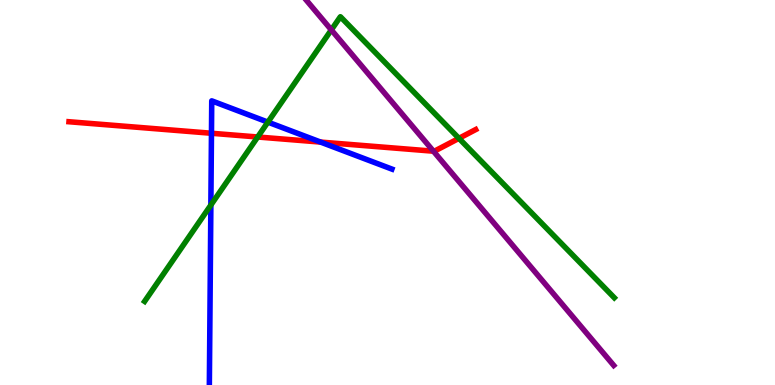[{'lines': ['blue', 'red'], 'intersections': [{'x': 2.73, 'y': 6.54}, {'x': 4.14, 'y': 6.31}]}, {'lines': ['green', 'red'], 'intersections': [{'x': 3.32, 'y': 6.44}, {'x': 5.92, 'y': 6.41}]}, {'lines': ['purple', 'red'], 'intersections': [{'x': 5.59, 'y': 6.07}]}, {'lines': ['blue', 'green'], 'intersections': [{'x': 2.72, 'y': 4.67}, {'x': 3.46, 'y': 6.83}]}, {'lines': ['blue', 'purple'], 'intersections': []}, {'lines': ['green', 'purple'], 'intersections': [{'x': 4.28, 'y': 9.22}]}]